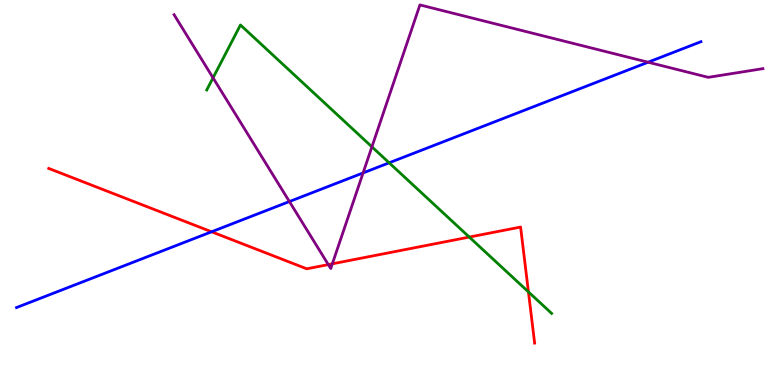[{'lines': ['blue', 'red'], 'intersections': [{'x': 2.73, 'y': 3.98}]}, {'lines': ['green', 'red'], 'intersections': [{'x': 6.06, 'y': 3.84}, {'x': 6.82, 'y': 2.42}]}, {'lines': ['purple', 'red'], 'intersections': [{'x': 4.24, 'y': 3.13}, {'x': 4.29, 'y': 3.15}]}, {'lines': ['blue', 'green'], 'intersections': [{'x': 5.02, 'y': 5.77}]}, {'lines': ['blue', 'purple'], 'intersections': [{'x': 3.73, 'y': 4.76}, {'x': 4.69, 'y': 5.51}, {'x': 8.36, 'y': 8.38}]}, {'lines': ['green', 'purple'], 'intersections': [{'x': 2.75, 'y': 7.98}, {'x': 4.8, 'y': 6.19}]}]